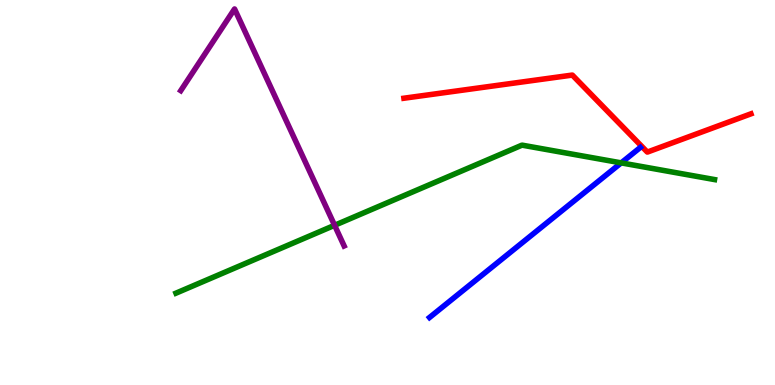[{'lines': ['blue', 'red'], 'intersections': []}, {'lines': ['green', 'red'], 'intersections': []}, {'lines': ['purple', 'red'], 'intersections': []}, {'lines': ['blue', 'green'], 'intersections': [{'x': 8.02, 'y': 5.77}]}, {'lines': ['blue', 'purple'], 'intersections': []}, {'lines': ['green', 'purple'], 'intersections': [{'x': 4.32, 'y': 4.15}]}]